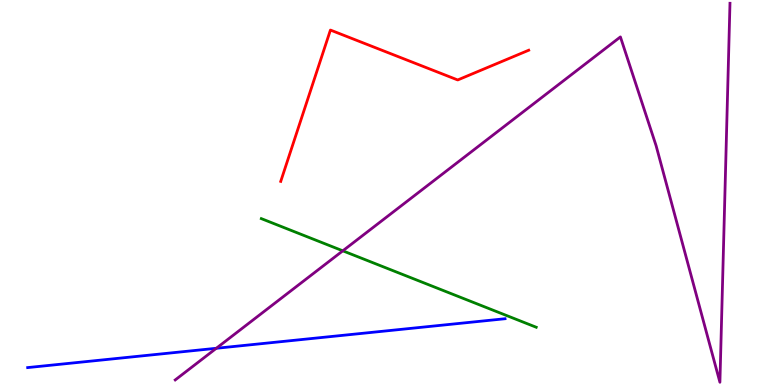[{'lines': ['blue', 'red'], 'intersections': []}, {'lines': ['green', 'red'], 'intersections': []}, {'lines': ['purple', 'red'], 'intersections': []}, {'lines': ['blue', 'green'], 'intersections': []}, {'lines': ['blue', 'purple'], 'intersections': [{'x': 2.79, 'y': 0.954}]}, {'lines': ['green', 'purple'], 'intersections': [{'x': 4.42, 'y': 3.49}]}]